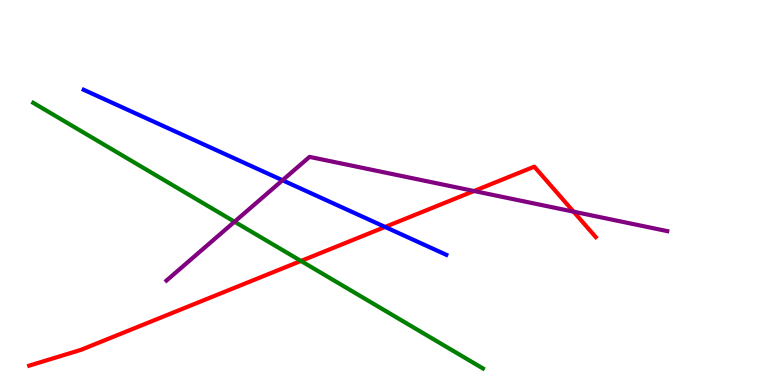[{'lines': ['blue', 'red'], 'intersections': [{'x': 4.97, 'y': 4.11}]}, {'lines': ['green', 'red'], 'intersections': [{'x': 3.88, 'y': 3.22}]}, {'lines': ['purple', 'red'], 'intersections': [{'x': 6.12, 'y': 5.04}, {'x': 7.4, 'y': 4.5}]}, {'lines': ['blue', 'green'], 'intersections': []}, {'lines': ['blue', 'purple'], 'intersections': [{'x': 3.65, 'y': 5.32}]}, {'lines': ['green', 'purple'], 'intersections': [{'x': 3.03, 'y': 4.24}]}]